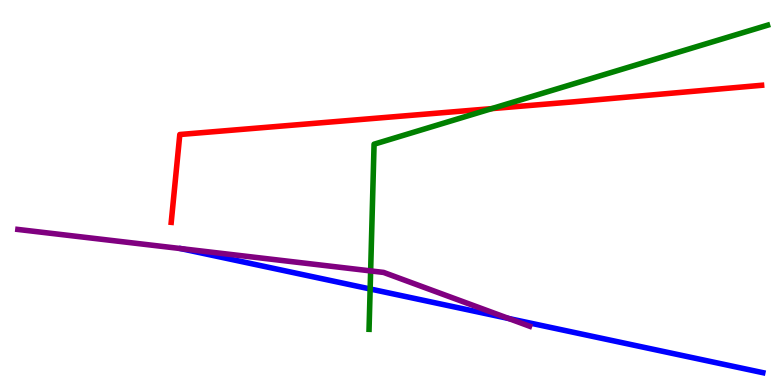[{'lines': ['blue', 'red'], 'intersections': []}, {'lines': ['green', 'red'], 'intersections': [{'x': 6.34, 'y': 7.18}]}, {'lines': ['purple', 'red'], 'intersections': []}, {'lines': ['blue', 'green'], 'intersections': [{'x': 4.78, 'y': 2.49}]}, {'lines': ['blue', 'purple'], 'intersections': [{'x': 6.56, 'y': 1.73}]}, {'lines': ['green', 'purple'], 'intersections': [{'x': 4.78, 'y': 2.96}]}]